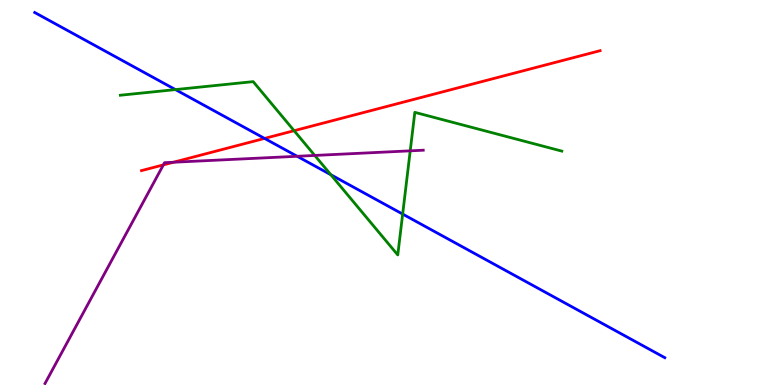[{'lines': ['blue', 'red'], 'intersections': [{'x': 3.41, 'y': 6.4}]}, {'lines': ['green', 'red'], 'intersections': [{'x': 3.8, 'y': 6.61}]}, {'lines': ['purple', 'red'], 'intersections': [{'x': 2.11, 'y': 5.72}, {'x': 2.24, 'y': 5.79}]}, {'lines': ['blue', 'green'], 'intersections': [{'x': 2.26, 'y': 7.67}, {'x': 4.27, 'y': 5.46}, {'x': 5.2, 'y': 4.44}]}, {'lines': ['blue', 'purple'], 'intersections': [{'x': 3.83, 'y': 5.94}]}, {'lines': ['green', 'purple'], 'intersections': [{'x': 4.06, 'y': 5.96}, {'x': 5.29, 'y': 6.08}]}]